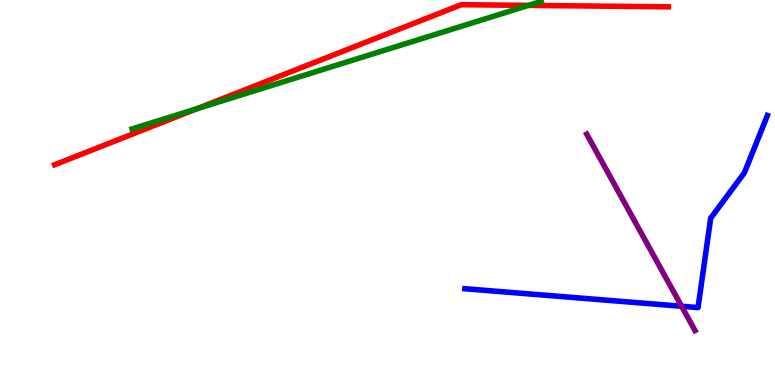[{'lines': ['blue', 'red'], 'intersections': []}, {'lines': ['green', 'red'], 'intersections': [{'x': 2.54, 'y': 7.18}, {'x': 6.82, 'y': 9.86}]}, {'lines': ['purple', 'red'], 'intersections': []}, {'lines': ['blue', 'green'], 'intersections': []}, {'lines': ['blue', 'purple'], 'intersections': [{'x': 8.79, 'y': 2.05}]}, {'lines': ['green', 'purple'], 'intersections': []}]